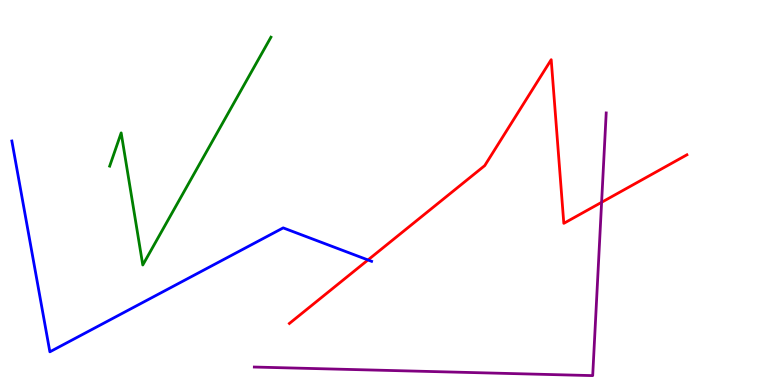[{'lines': ['blue', 'red'], 'intersections': [{'x': 4.75, 'y': 3.25}]}, {'lines': ['green', 'red'], 'intersections': []}, {'lines': ['purple', 'red'], 'intersections': [{'x': 7.76, 'y': 4.75}]}, {'lines': ['blue', 'green'], 'intersections': []}, {'lines': ['blue', 'purple'], 'intersections': []}, {'lines': ['green', 'purple'], 'intersections': []}]